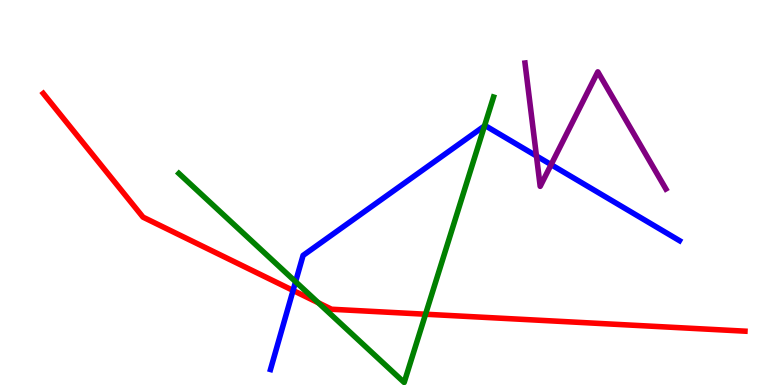[{'lines': ['blue', 'red'], 'intersections': [{'x': 3.78, 'y': 2.46}]}, {'lines': ['green', 'red'], 'intersections': [{'x': 4.11, 'y': 2.14}, {'x': 5.49, 'y': 1.84}]}, {'lines': ['purple', 'red'], 'intersections': []}, {'lines': ['blue', 'green'], 'intersections': [{'x': 3.81, 'y': 2.68}, {'x': 6.25, 'y': 6.73}]}, {'lines': ['blue', 'purple'], 'intersections': [{'x': 6.92, 'y': 5.95}, {'x': 7.11, 'y': 5.72}]}, {'lines': ['green', 'purple'], 'intersections': []}]